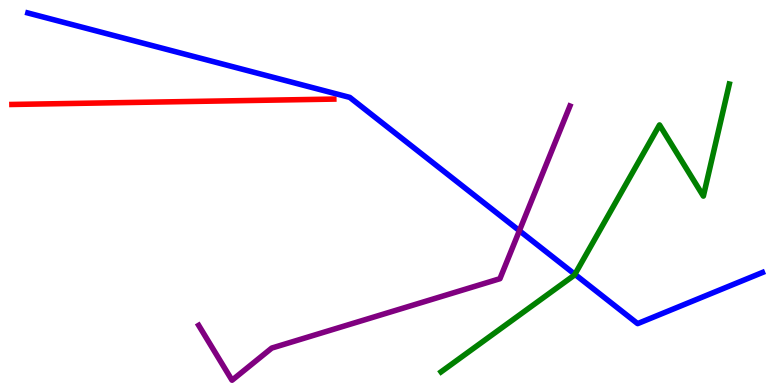[{'lines': ['blue', 'red'], 'intersections': []}, {'lines': ['green', 'red'], 'intersections': []}, {'lines': ['purple', 'red'], 'intersections': []}, {'lines': ['blue', 'green'], 'intersections': [{'x': 7.42, 'y': 2.87}]}, {'lines': ['blue', 'purple'], 'intersections': [{'x': 6.7, 'y': 4.01}]}, {'lines': ['green', 'purple'], 'intersections': []}]